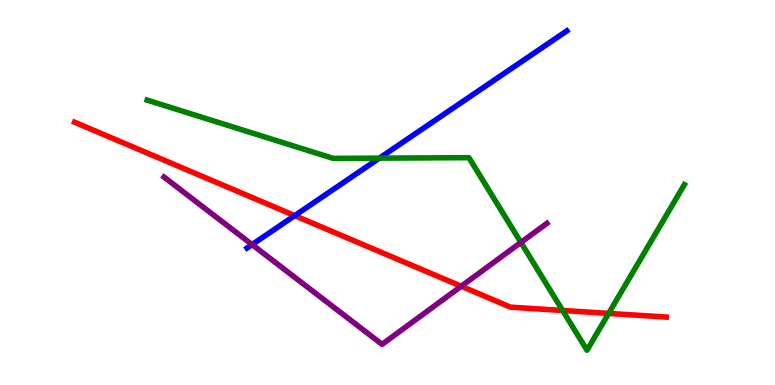[{'lines': ['blue', 'red'], 'intersections': [{'x': 3.8, 'y': 4.4}]}, {'lines': ['green', 'red'], 'intersections': [{'x': 7.26, 'y': 1.94}, {'x': 7.85, 'y': 1.86}]}, {'lines': ['purple', 'red'], 'intersections': [{'x': 5.95, 'y': 2.56}]}, {'lines': ['blue', 'green'], 'intersections': [{'x': 4.9, 'y': 5.89}]}, {'lines': ['blue', 'purple'], 'intersections': [{'x': 3.25, 'y': 3.65}]}, {'lines': ['green', 'purple'], 'intersections': [{'x': 6.72, 'y': 3.7}]}]